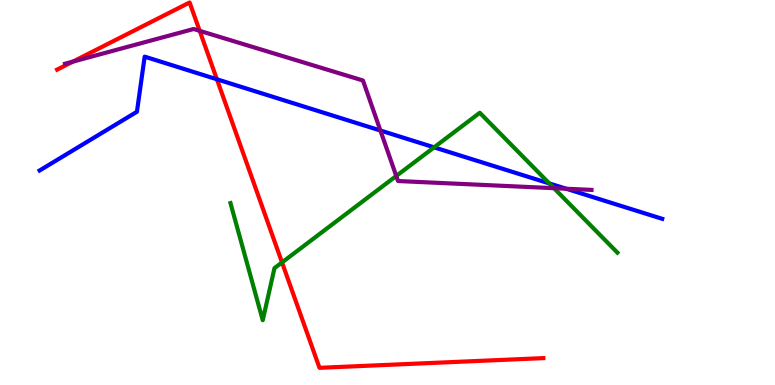[{'lines': ['blue', 'red'], 'intersections': [{'x': 2.8, 'y': 7.94}]}, {'lines': ['green', 'red'], 'intersections': [{'x': 3.64, 'y': 3.18}]}, {'lines': ['purple', 'red'], 'intersections': [{'x': 0.941, 'y': 8.4}, {'x': 2.58, 'y': 9.2}]}, {'lines': ['blue', 'green'], 'intersections': [{'x': 5.6, 'y': 6.17}, {'x': 7.09, 'y': 5.24}]}, {'lines': ['blue', 'purple'], 'intersections': [{'x': 4.91, 'y': 6.61}, {'x': 7.31, 'y': 5.1}]}, {'lines': ['green', 'purple'], 'intersections': [{'x': 5.11, 'y': 5.43}, {'x': 7.15, 'y': 5.11}]}]